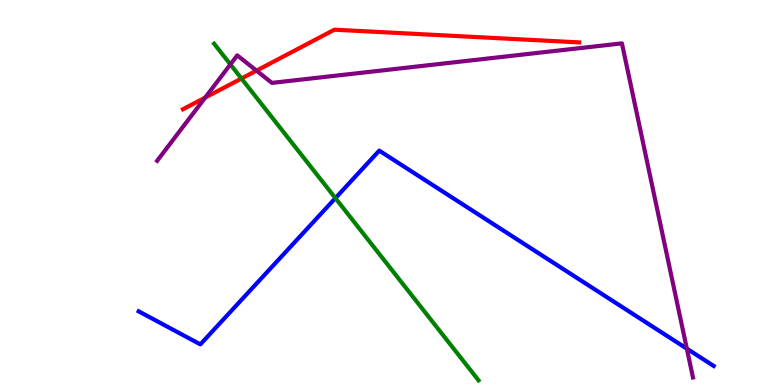[{'lines': ['blue', 'red'], 'intersections': []}, {'lines': ['green', 'red'], 'intersections': [{'x': 3.12, 'y': 7.96}]}, {'lines': ['purple', 'red'], 'intersections': [{'x': 2.65, 'y': 7.47}, {'x': 3.31, 'y': 8.17}]}, {'lines': ['blue', 'green'], 'intersections': [{'x': 4.33, 'y': 4.85}]}, {'lines': ['blue', 'purple'], 'intersections': [{'x': 8.86, 'y': 0.944}]}, {'lines': ['green', 'purple'], 'intersections': [{'x': 2.97, 'y': 8.33}]}]